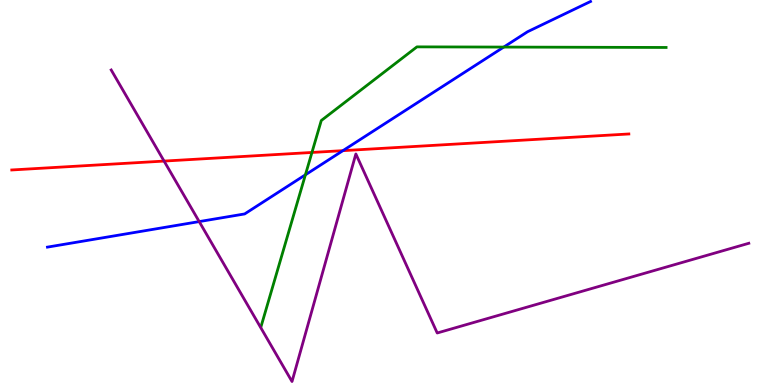[{'lines': ['blue', 'red'], 'intersections': [{'x': 4.42, 'y': 6.09}]}, {'lines': ['green', 'red'], 'intersections': [{'x': 4.03, 'y': 6.04}]}, {'lines': ['purple', 'red'], 'intersections': [{'x': 2.12, 'y': 5.82}]}, {'lines': ['blue', 'green'], 'intersections': [{'x': 3.94, 'y': 5.46}, {'x': 6.5, 'y': 8.78}]}, {'lines': ['blue', 'purple'], 'intersections': [{'x': 2.57, 'y': 4.24}]}, {'lines': ['green', 'purple'], 'intersections': []}]